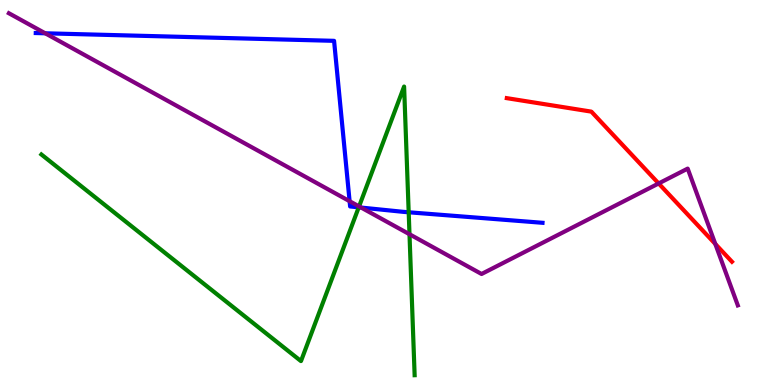[{'lines': ['blue', 'red'], 'intersections': []}, {'lines': ['green', 'red'], 'intersections': []}, {'lines': ['purple', 'red'], 'intersections': [{'x': 8.5, 'y': 5.23}, {'x': 9.23, 'y': 3.66}]}, {'lines': ['blue', 'green'], 'intersections': [{'x': 4.63, 'y': 4.61}, {'x': 5.27, 'y': 4.49}]}, {'lines': ['blue', 'purple'], 'intersections': [{'x': 0.583, 'y': 9.14}, {'x': 4.51, 'y': 4.77}, {'x': 4.66, 'y': 4.61}]}, {'lines': ['green', 'purple'], 'intersections': [{'x': 4.63, 'y': 4.64}, {'x': 5.28, 'y': 3.92}]}]